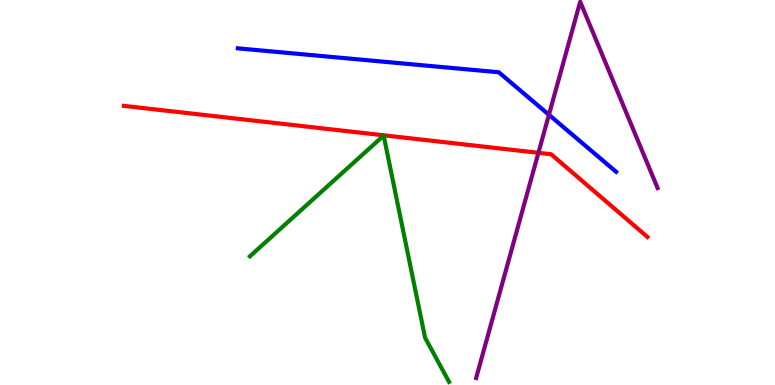[{'lines': ['blue', 'red'], 'intersections': []}, {'lines': ['green', 'red'], 'intersections': []}, {'lines': ['purple', 'red'], 'intersections': [{'x': 6.95, 'y': 6.03}]}, {'lines': ['blue', 'green'], 'intersections': []}, {'lines': ['blue', 'purple'], 'intersections': [{'x': 7.08, 'y': 7.02}]}, {'lines': ['green', 'purple'], 'intersections': []}]